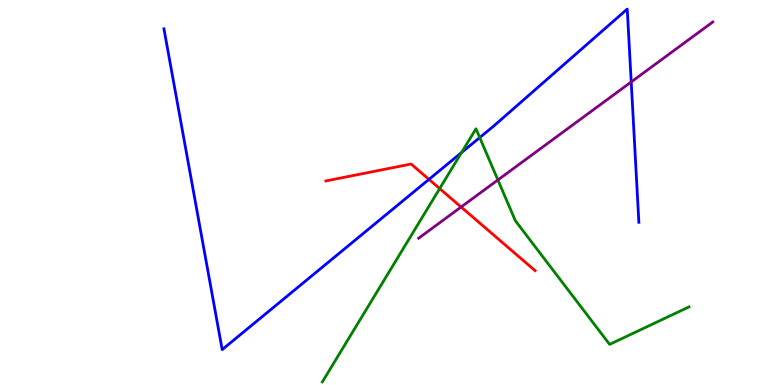[{'lines': ['blue', 'red'], 'intersections': [{'x': 5.53, 'y': 5.34}]}, {'lines': ['green', 'red'], 'intersections': [{'x': 5.67, 'y': 5.1}]}, {'lines': ['purple', 'red'], 'intersections': [{'x': 5.95, 'y': 4.62}]}, {'lines': ['blue', 'green'], 'intersections': [{'x': 5.96, 'y': 6.04}, {'x': 6.19, 'y': 6.43}]}, {'lines': ['blue', 'purple'], 'intersections': [{'x': 8.14, 'y': 7.87}]}, {'lines': ['green', 'purple'], 'intersections': [{'x': 6.42, 'y': 5.33}]}]